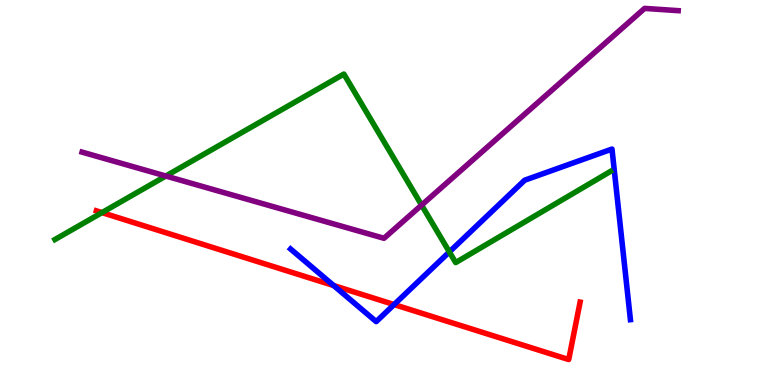[{'lines': ['blue', 'red'], 'intersections': [{'x': 4.31, 'y': 2.58}, {'x': 5.09, 'y': 2.09}]}, {'lines': ['green', 'red'], 'intersections': [{'x': 1.32, 'y': 4.48}]}, {'lines': ['purple', 'red'], 'intersections': []}, {'lines': ['blue', 'green'], 'intersections': [{'x': 5.8, 'y': 3.46}]}, {'lines': ['blue', 'purple'], 'intersections': []}, {'lines': ['green', 'purple'], 'intersections': [{'x': 2.14, 'y': 5.43}, {'x': 5.44, 'y': 4.67}]}]